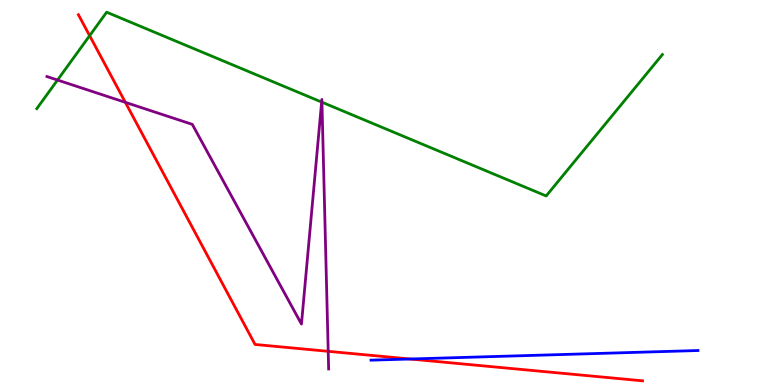[{'lines': ['blue', 'red'], 'intersections': [{'x': 5.29, 'y': 0.675}]}, {'lines': ['green', 'red'], 'intersections': [{'x': 1.16, 'y': 9.07}]}, {'lines': ['purple', 'red'], 'intersections': [{'x': 1.62, 'y': 7.34}, {'x': 4.23, 'y': 0.875}]}, {'lines': ['blue', 'green'], 'intersections': []}, {'lines': ['blue', 'purple'], 'intersections': []}, {'lines': ['green', 'purple'], 'intersections': [{'x': 0.742, 'y': 7.92}, {'x': 4.15, 'y': 7.35}, {'x': 4.15, 'y': 7.35}]}]